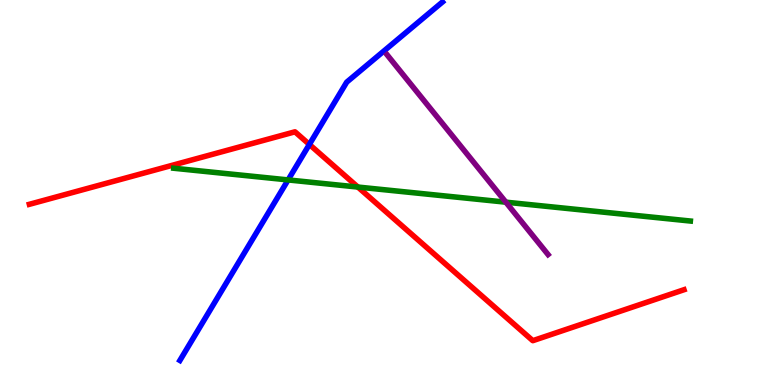[{'lines': ['blue', 'red'], 'intersections': [{'x': 3.99, 'y': 6.25}]}, {'lines': ['green', 'red'], 'intersections': [{'x': 4.62, 'y': 5.14}]}, {'lines': ['purple', 'red'], 'intersections': []}, {'lines': ['blue', 'green'], 'intersections': [{'x': 3.72, 'y': 5.33}]}, {'lines': ['blue', 'purple'], 'intersections': []}, {'lines': ['green', 'purple'], 'intersections': [{'x': 6.53, 'y': 4.75}]}]